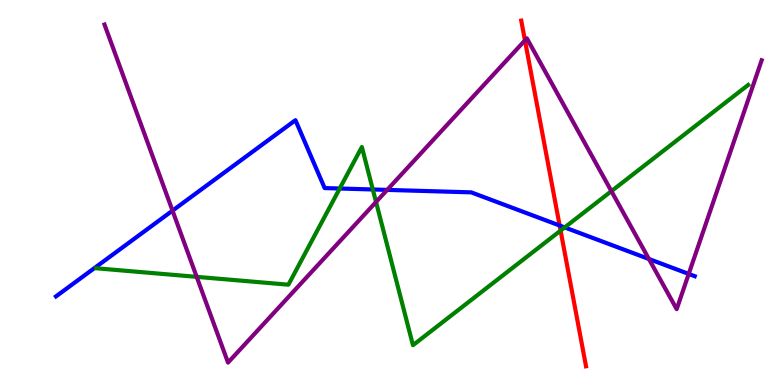[{'lines': ['blue', 'red'], 'intersections': [{'x': 7.22, 'y': 4.14}]}, {'lines': ['green', 'red'], 'intersections': [{'x': 7.23, 'y': 4.01}]}, {'lines': ['purple', 'red'], 'intersections': [{'x': 6.77, 'y': 8.95}]}, {'lines': ['blue', 'green'], 'intersections': [{'x': 4.38, 'y': 5.1}, {'x': 4.81, 'y': 5.08}, {'x': 7.29, 'y': 4.09}]}, {'lines': ['blue', 'purple'], 'intersections': [{'x': 2.23, 'y': 4.53}, {'x': 5.0, 'y': 5.07}, {'x': 8.37, 'y': 3.27}, {'x': 8.89, 'y': 2.88}]}, {'lines': ['green', 'purple'], 'intersections': [{'x': 2.54, 'y': 2.81}, {'x': 4.85, 'y': 4.75}, {'x': 7.89, 'y': 5.03}]}]